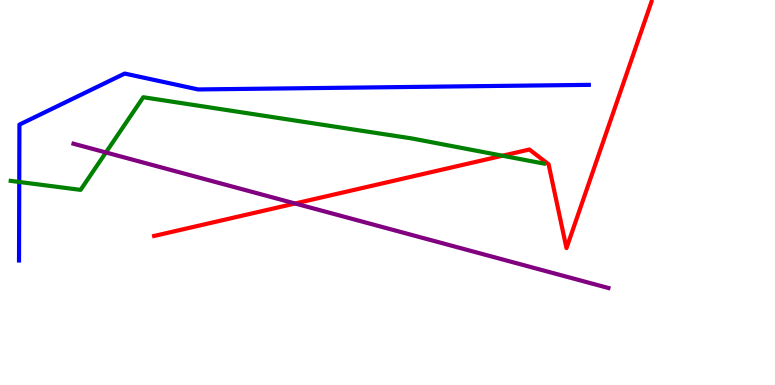[{'lines': ['blue', 'red'], 'intersections': []}, {'lines': ['green', 'red'], 'intersections': [{'x': 6.48, 'y': 5.96}]}, {'lines': ['purple', 'red'], 'intersections': [{'x': 3.81, 'y': 4.71}]}, {'lines': ['blue', 'green'], 'intersections': [{'x': 0.248, 'y': 5.27}]}, {'lines': ['blue', 'purple'], 'intersections': []}, {'lines': ['green', 'purple'], 'intersections': [{'x': 1.37, 'y': 6.04}]}]